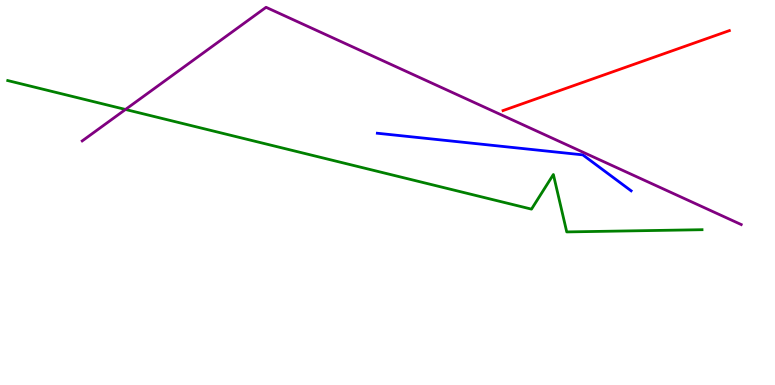[{'lines': ['blue', 'red'], 'intersections': []}, {'lines': ['green', 'red'], 'intersections': []}, {'lines': ['purple', 'red'], 'intersections': []}, {'lines': ['blue', 'green'], 'intersections': []}, {'lines': ['blue', 'purple'], 'intersections': []}, {'lines': ['green', 'purple'], 'intersections': [{'x': 1.62, 'y': 7.16}]}]